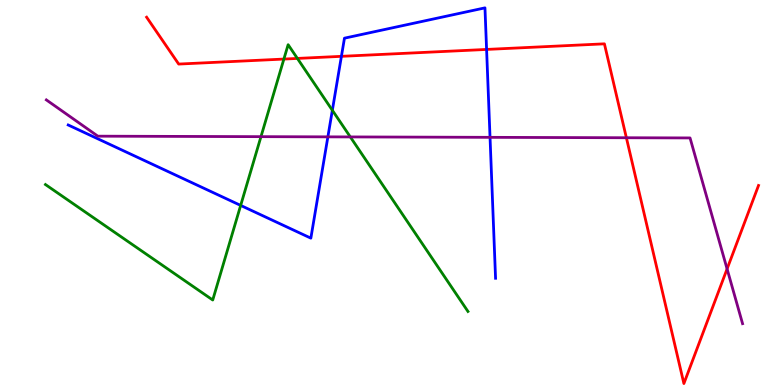[{'lines': ['blue', 'red'], 'intersections': [{'x': 4.41, 'y': 8.54}, {'x': 6.28, 'y': 8.72}]}, {'lines': ['green', 'red'], 'intersections': [{'x': 3.66, 'y': 8.47}, {'x': 3.84, 'y': 8.48}]}, {'lines': ['purple', 'red'], 'intersections': [{'x': 8.08, 'y': 6.42}, {'x': 9.38, 'y': 3.02}]}, {'lines': ['blue', 'green'], 'intersections': [{'x': 3.11, 'y': 4.66}, {'x': 4.29, 'y': 7.14}]}, {'lines': ['blue', 'purple'], 'intersections': [{'x': 4.23, 'y': 6.45}, {'x': 6.32, 'y': 6.43}]}, {'lines': ['green', 'purple'], 'intersections': [{'x': 3.37, 'y': 6.45}, {'x': 4.52, 'y': 6.44}]}]